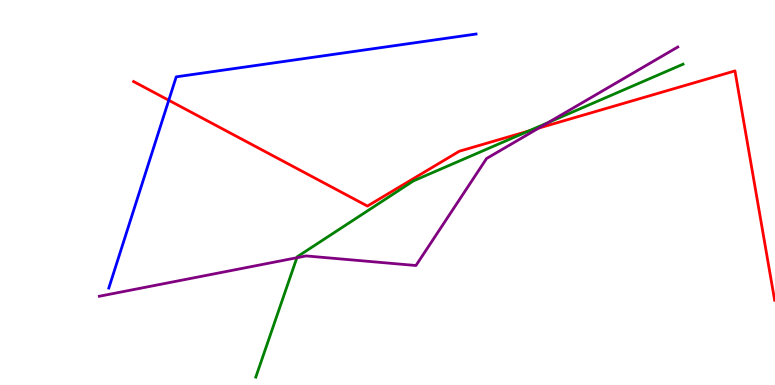[{'lines': ['blue', 'red'], 'intersections': [{'x': 2.18, 'y': 7.4}]}, {'lines': ['green', 'red'], 'intersections': [{'x': 6.82, 'y': 6.6}]}, {'lines': ['purple', 'red'], 'intersections': [{'x': 6.95, 'y': 6.67}]}, {'lines': ['blue', 'green'], 'intersections': []}, {'lines': ['blue', 'purple'], 'intersections': []}, {'lines': ['green', 'purple'], 'intersections': [{'x': 3.83, 'y': 3.31}, {'x': 7.07, 'y': 6.82}]}]